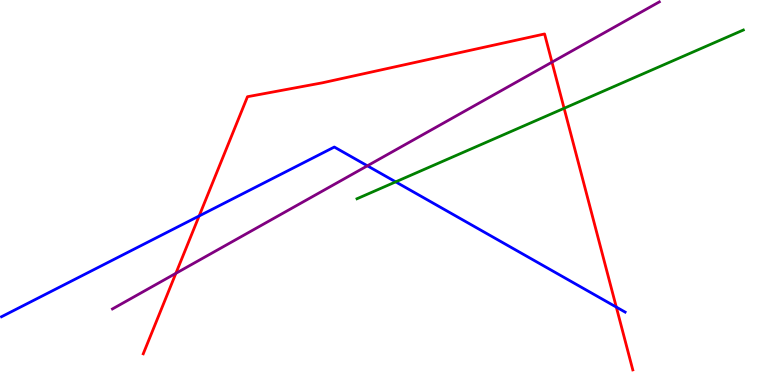[{'lines': ['blue', 'red'], 'intersections': [{'x': 2.57, 'y': 4.39}, {'x': 7.95, 'y': 2.02}]}, {'lines': ['green', 'red'], 'intersections': [{'x': 7.28, 'y': 7.19}]}, {'lines': ['purple', 'red'], 'intersections': [{'x': 2.27, 'y': 2.9}, {'x': 7.12, 'y': 8.39}]}, {'lines': ['blue', 'green'], 'intersections': [{'x': 5.11, 'y': 5.28}]}, {'lines': ['blue', 'purple'], 'intersections': [{'x': 4.74, 'y': 5.69}]}, {'lines': ['green', 'purple'], 'intersections': []}]